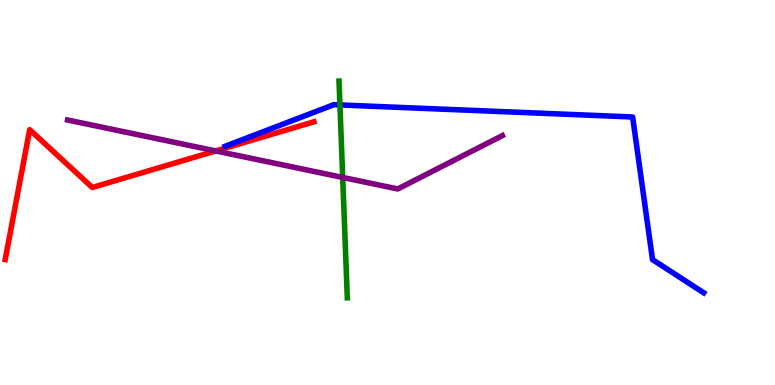[{'lines': ['blue', 'red'], 'intersections': []}, {'lines': ['green', 'red'], 'intersections': []}, {'lines': ['purple', 'red'], 'intersections': [{'x': 2.78, 'y': 6.08}]}, {'lines': ['blue', 'green'], 'intersections': [{'x': 4.39, 'y': 7.27}]}, {'lines': ['blue', 'purple'], 'intersections': []}, {'lines': ['green', 'purple'], 'intersections': [{'x': 4.42, 'y': 5.39}]}]